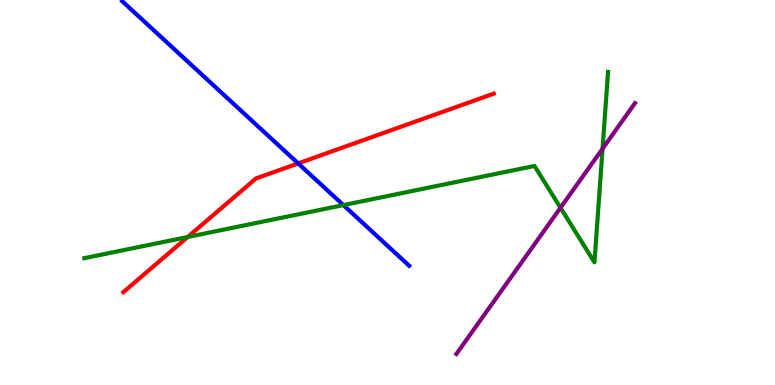[{'lines': ['blue', 'red'], 'intersections': [{'x': 3.85, 'y': 5.76}]}, {'lines': ['green', 'red'], 'intersections': [{'x': 2.42, 'y': 3.84}]}, {'lines': ['purple', 'red'], 'intersections': []}, {'lines': ['blue', 'green'], 'intersections': [{'x': 4.43, 'y': 4.67}]}, {'lines': ['blue', 'purple'], 'intersections': []}, {'lines': ['green', 'purple'], 'intersections': [{'x': 7.23, 'y': 4.6}, {'x': 7.78, 'y': 6.14}]}]